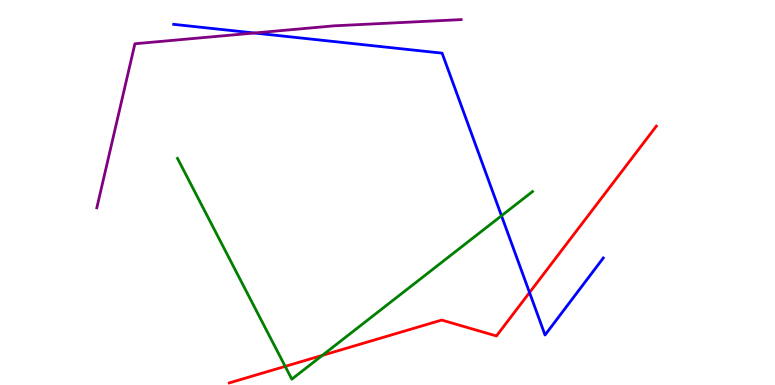[{'lines': ['blue', 'red'], 'intersections': [{'x': 6.83, 'y': 2.4}]}, {'lines': ['green', 'red'], 'intersections': [{'x': 3.68, 'y': 0.484}, {'x': 4.16, 'y': 0.769}]}, {'lines': ['purple', 'red'], 'intersections': []}, {'lines': ['blue', 'green'], 'intersections': [{'x': 6.47, 'y': 4.4}]}, {'lines': ['blue', 'purple'], 'intersections': [{'x': 3.28, 'y': 9.14}]}, {'lines': ['green', 'purple'], 'intersections': []}]